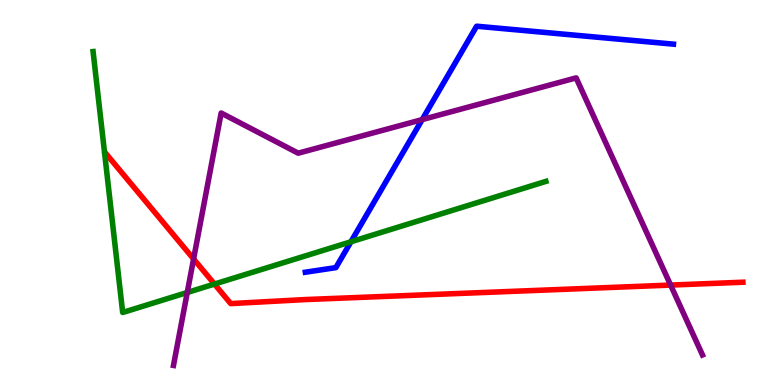[{'lines': ['blue', 'red'], 'intersections': []}, {'lines': ['green', 'red'], 'intersections': [{'x': 2.77, 'y': 2.62}]}, {'lines': ['purple', 'red'], 'intersections': [{'x': 2.5, 'y': 3.27}, {'x': 8.65, 'y': 2.6}]}, {'lines': ['blue', 'green'], 'intersections': [{'x': 4.53, 'y': 3.72}]}, {'lines': ['blue', 'purple'], 'intersections': [{'x': 5.45, 'y': 6.89}]}, {'lines': ['green', 'purple'], 'intersections': [{'x': 2.42, 'y': 2.4}]}]